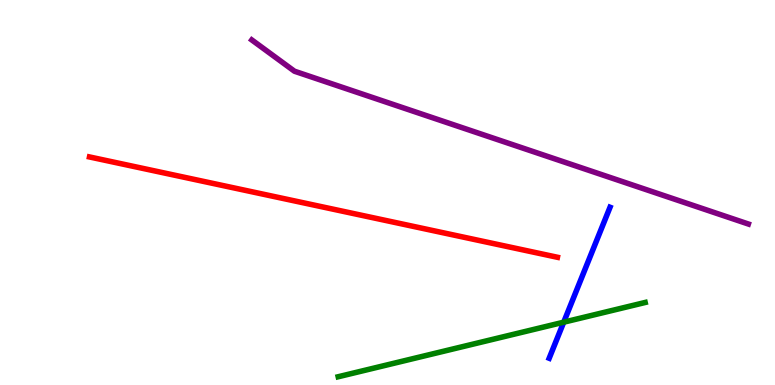[{'lines': ['blue', 'red'], 'intersections': []}, {'lines': ['green', 'red'], 'intersections': []}, {'lines': ['purple', 'red'], 'intersections': []}, {'lines': ['blue', 'green'], 'intersections': [{'x': 7.27, 'y': 1.63}]}, {'lines': ['blue', 'purple'], 'intersections': []}, {'lines': ['green', 'purple'], 'intersections': []}]